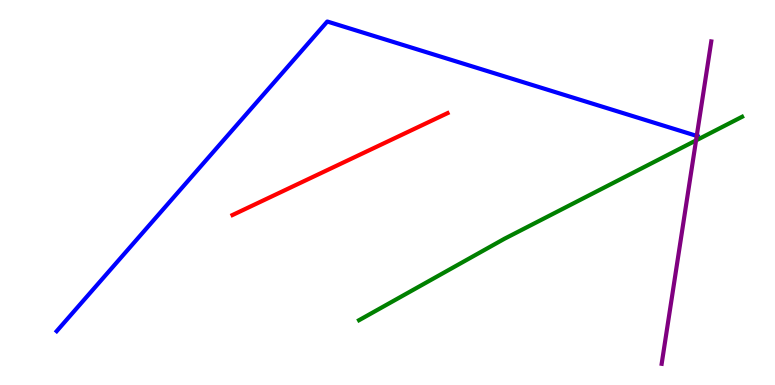[{'lines': ['blue', 'red'], 'intersections': []}, {'lines': ['green', 'red'], 'intersections': []}, {'lines': ['purple', 'red'], 'intersections': []}, {'lines': ['blue', 'green'], 'intersections': []}, {'lines': ['blue', 'purple'], 'intersections': [{'x': 8.99, 'y': 6.47}]}, {'lines': ['green', 'purple'], 'intersections': [{'x': 8.98, 'y': 6.35}]}]